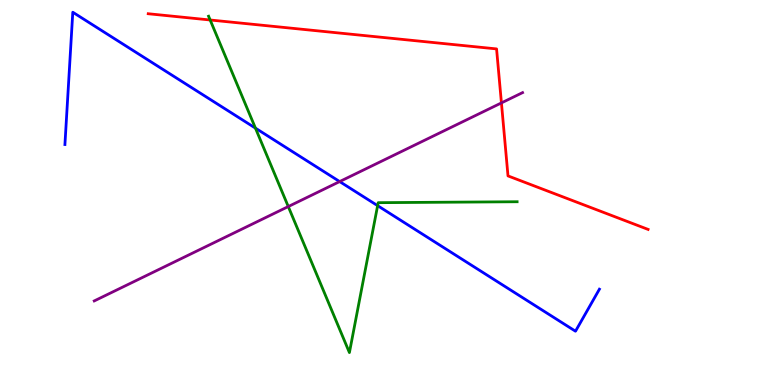[{'lines': ['blue', 'red'], 'intersections': []}, {'lines': ['green', 'red'], 'intersections': [{'x': 2.71, 'y': 9.48}]}, {'lines': ['purple', 'red'], 'intersections': [{'x': 6.47, 'y': 7.33}]}, {'lines': ['blue', 'green'], 'intersections': [{'x': 3.3, 'y': 6.67}, {'x': 4.87, 'y': 4.66}]}, {'lines': ['blue', 'purple'], 'intersections': [{'x': 4.38, 'y': 5.28}]}, {'lines': ['green', 'purple'], 'intersections': [{'x': 3.72, 'y': 4.63}]}]